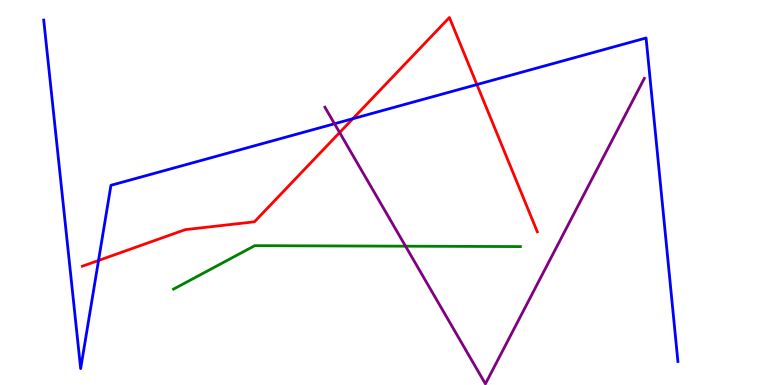[{'lines': ['blue', 'red'], 'intersections': [{'x': 1.27, 'y': 3.23}, {'x': 4.55, 'y': 6.92}, {'x': 6.15, 'y': 7.8}]}, {'lines': ['green', 'red'], 'intersections': []}, {'lines': ['purple', 'red'], 'intersections': [{'x': 4.38, 'y': 6.56}]}, {'lines': ['blue', 'green'], 'intersections': []}, {'lines': ['blue', 'purple'], 'intersections': [{'x': 4.32, 'y': 6.79}]}, {'lines': ['green', 'purple'], 'intersections': [{'x': 5.23, 'y': 3.61}]}]